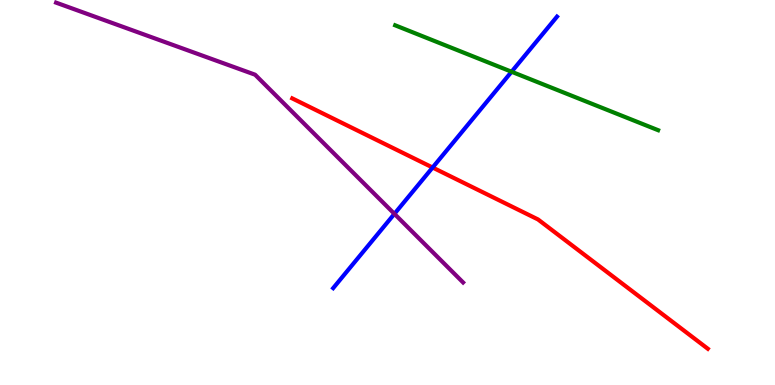[{'lines': ['blue', 'red'], 'intersections': [{'x': 5.58, 'y': 5.65}]}, {'lines': ['green', 'red'], 'intersections': []}, {'lines': ['purple', 'red'], 'intersections': []}, {'lines': ['blue', 'green'], 'intersections': [{'x': 6.6, 'y': 8.14}]}, {'lines': ['blue', 'purple'], 'intersections': [{'x': 5.09, 'y': 4.45}]}, {'lines': ['green', 'purple'], 'intersections': []}]